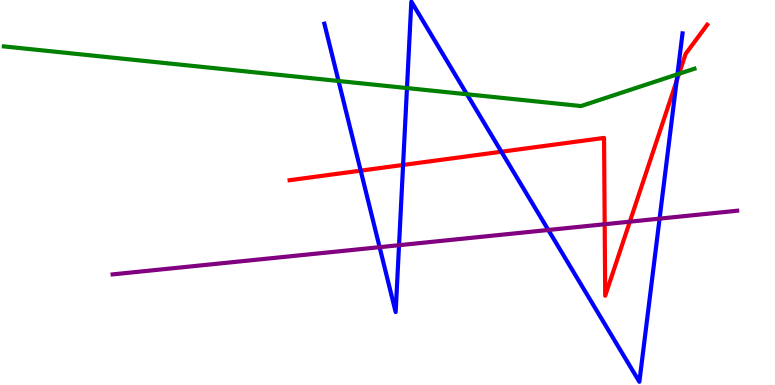[{'lines': ['blue', 'red'], 'intersections': [{'x': 4.65, 'y': 5.57}, {'x': 5.2, 'y': 5.72}, {'x': 6.47, 'y': 6.06}, {'x': 8.73, 'y': 7.9}]}, {'lines': ['green', 'red'], 'intersections': [{'x': 8.76, 'y': 8.08}]}, {'lines': ['purple', 'red'], 'intersections': [{'x': 7.8, 'y': 4.18}, {'x': 8.13, 'y': 4.24}]}, {'lines': ['blue', 'green'], 'intersections': [{'x': 4.37, 'y': 7.9}, {'x': 5.25, 'y': 7.71}, {'x': 6.02, 'y': 7.55}, {'x': 8.74, 'y': 8.07}]}, {'lines': ['blue', 'purple'], 'intersections': [{'x': 4.9, 'y': 3.58}, {'x': 5.15, 'y': 3.63}, {'x': 7.08, 'y': 4.03}, {'x': 8.51, 'y': 4.32}]}, {'lines': ['green', 'purple'], 'intersections': []}]